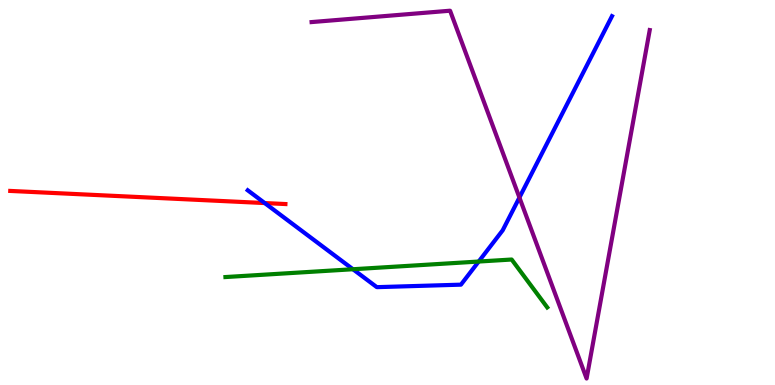[{'lines': ['blue', 'red'], 'intersections': [{'x': 3.42, 'y': 4.73}]}, {'lines': ['green', 'red'], 'intersections': []}, {'lines': ['purple', 'red'], 'intersections': []}, {'lines': ['blue', 'green'], 'intersections': [{'x': 4.55, 'y': 3.01}, {'x': 6.18, 'y': 3.21}]}, {'lines': ['blue', 'purple'], 'intersections': [{'x': 6.7, 'y': 4.87}]}, {'lines': ['green', 'purple'], 'intersections': []}]